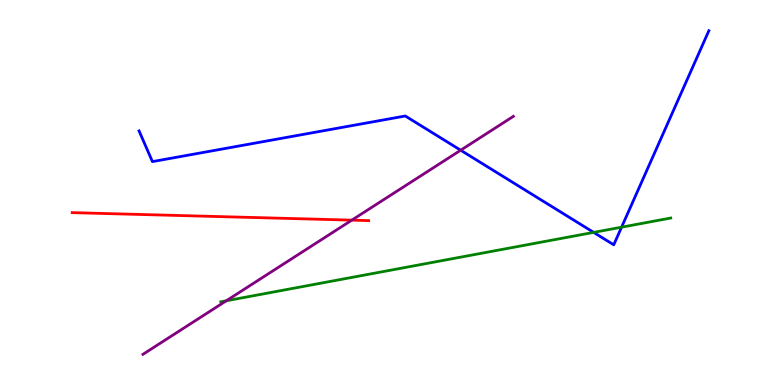[{'lines': ['blue', 'red'], 'intersections': []}, {'lines': ['green', 'red'], 'intersections': []}, {'lines': ['purple', 'red'], 'intersections': [{'x': 4.54, 'y': 4.28}]}, {'lines': ['blue', 'green'], 'intersections': [{'x': 7.66, 'y': 3.96}, {'x': 8.02, 'y': 4.1}]}, {'lines': ['blue', 'purple'], 'intersections': [{'x': 5.94, 'y': 6.1}]}, {'lines': ['green', 'purple'], 'intersections': [{'x': 2.92, 'y': 2.19}]}]